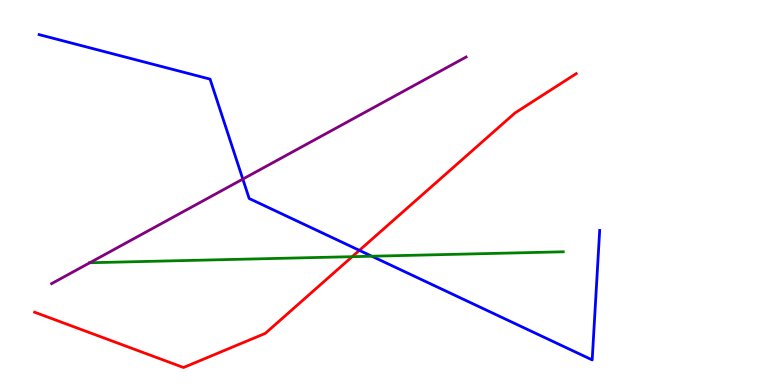[{'lines': ['blue', 'red'], 'intersections': [{'x': 4.64, 'y': 3.5}]}, {'lines': ['green', 'red'], 'intersections': [{'x': 4.54, 'y': 3.33}]}, {'lines': ['purple', 'red'], 'intersections': []}, {'lines': ['blue', 'green'], 'intersections': [{'x': 4.8, 'y': 3.34}]}, {'lines': ['blue', 'purple'], 'intersections': [{'x': 3.13, 'y': 5.35}]}, {'lines': ['green', 'purple'], 'intersections': [{'x': 1.16, 'y': 3.18}]}]